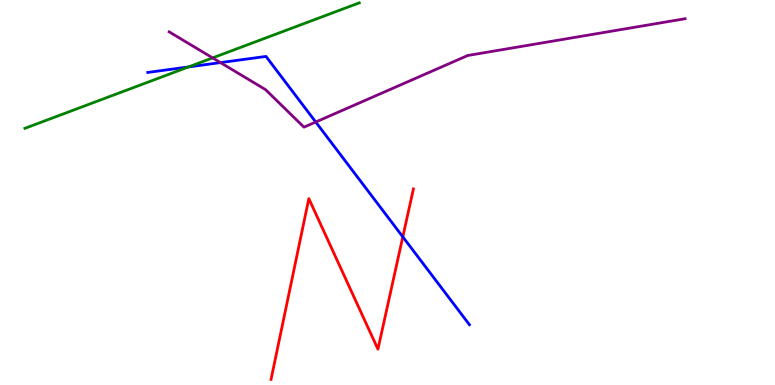[{'lines': ['blue', 'red'], 'intersections': [{'x': 5.2, 'y': 3.85}]}, {'lines': ['green', 'red'], 'intersections': []}, {'lines': ['purple', 'red'], 'intersections': []}, {'lines': ['blue', 'green'], 'intersections': [{'x': 2.43, 'y': 8.26}]}, {'lines': ['blue', 'purple'], 'intersections': [{'x': 2.84, 'y': 8.37}, {'x': 4.07, 'y': 6.83}]}, {'lines': ['green', 'purple'], 'intersections': [{'x': 2.74, 'y': 8.5}]}]